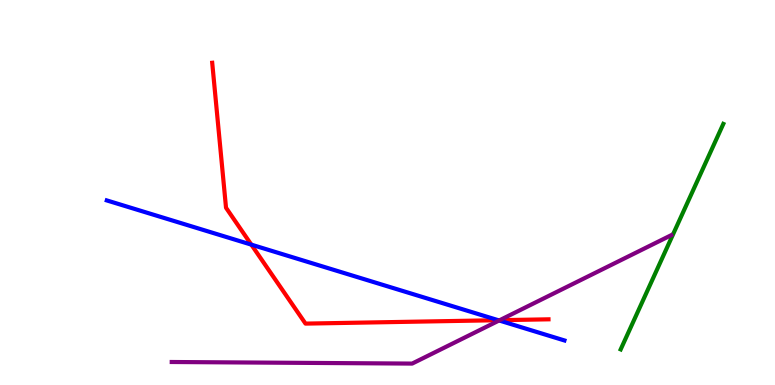[{'lines': ['blue', 'red'], 'intersections': [{'x': 3.24, 'y': 3.65}, {'x': 6.43, 'y': 1.68}]}, {'lines': ['green', 'red'], 'intersections': []}, {'lines': ['purple', 'red'], 'intersections': [{'x': 6.45, 'y': 1.68}]}, {'lines': ['blue', 'green'], 'intersections': []}, {'lines': ['blue', 'purple'], 'intersections': [{'x': 6.44, 'y': 1.68}]}, {'lines': ['green', 'purple'], 'intersections': []}]